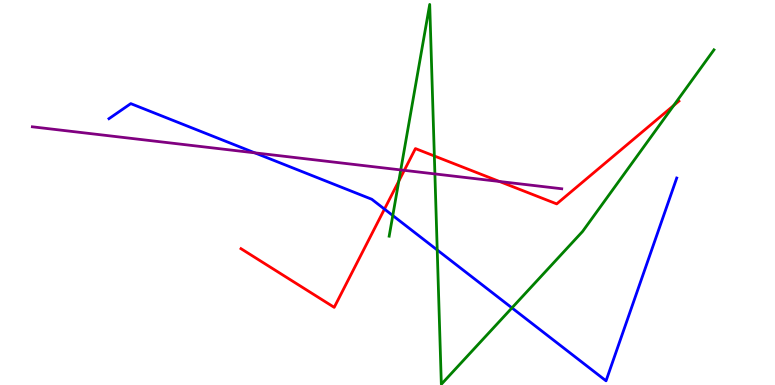[{'lines': ['blue', 'red'], 'intersections': [{'x': 4.96, 'y': 4.57}]}, {'lines': ['green', 'red'], 'intersections': [{'x': 5.15, 'y': 5.3}, {'x': 5.6, 'y': 5.95}, {'x': 8.69, 'y': 7.26}]}, {'lines': ['purple', 'red'], 'intersections': [{'x': 5.22, 'y': 5.58}, {'x': 6.44, 'y': 5.29}]}, {'lines': ['blue', 'green'], 'intersections': [{'x': 5.07, 'y': 4.4}, {'x': 5.64, 'y': 3.51}, {'x': 6.61, 'y': 2.0}]}, {'lines': ['blue', 'purple'], 'intersections': [{'x': 3.29, 'y': 6.03}]}, {'lines': ['green', 'purple'], 'intersections': [{'x': 5.17, 'y': 5.59}, {'x': 5.61, 'y': 5.48}]}]